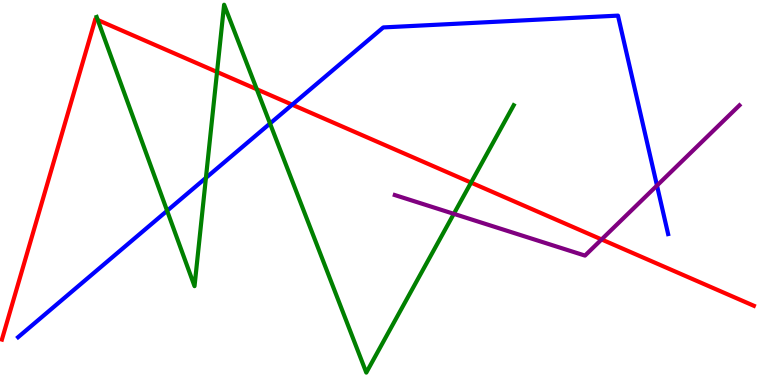[{'lines': ['blue', 'red'], 'intersections': [{'x': 3.77, 'y': 7.28}]}, {'lines': ['green', 'red'], 'intersections': [{'x': 1.26, 'y': 9.48}, {'x': 2.8, 'y': 8.13}, {'x': 3.31, 'y': 7.68}, {'x': 6.08, 'y': 5.26}]}, {'lines': ['purple', 'red'], 'intersections': [{'x': 7.76, 'y': 3.78}]}, {'lines': ['blue', 'green'], 'intersections': [{'x': 2.16, 'y': 4.53}, {'x': 2.66, 'y': 5.38}, {'x': 3.48, 'y': 6.79}]}, {'lines': ['blue', 'purple'], 'intersections': [{'x': 8.48, 'y': 5.18}]}, {'lines': ['green', 'purple'], 'intersections': [{'x': 5.86, 'y': 4.45}]}]